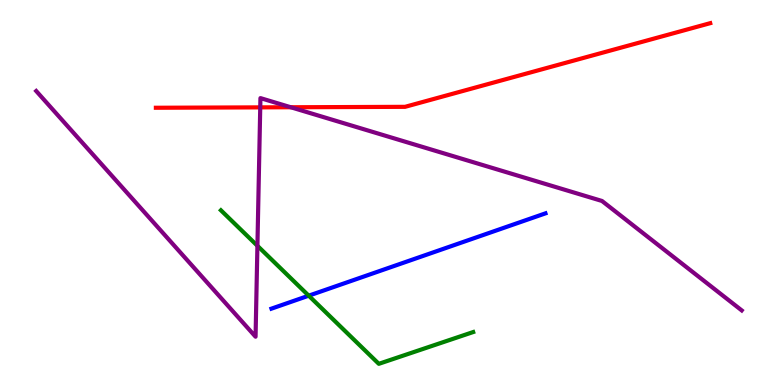[{'lines': ['blue', 'red'], 'intersections': []}, {'lines': ['green', 'red'], 'intersections': []}, {'lines': ['purple', 'red'], 'intersections': [{'x': 3.36, 'y': 7.21}, {'x': 3.75, 'y': 7.21}]}, {'lines': ['blue', 'green'], 'intersections': [{'x': 3.98, 'y': 2.32}]}, {'lines': ['blue', 'purple'], 'intersections': []}, {'lines': ['green', 'purple'], 'intersections': [{'x': 3.32, 'y': 3.62}]}]